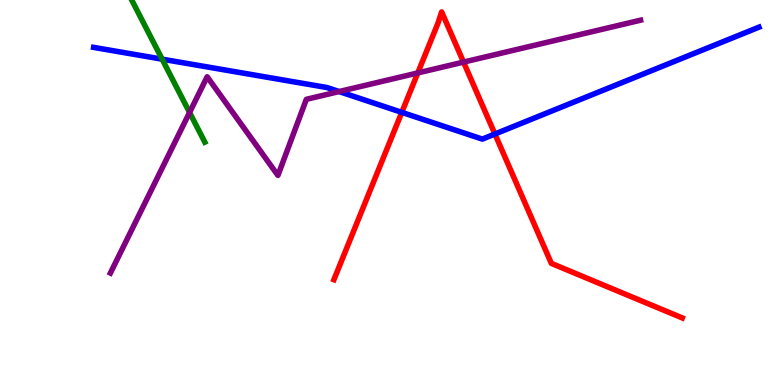[{'lines': ['blue', 'red'], 'intersections': [{'x': 5.18, 'y': 7.08}, {'x': 6.39, 'y': 6.52}]}, {'lines': ['green', 'red'], 'intersections': []}, {'lines': ['purple', 'red'], 'intersections': [{'x': 5.39, 'y': 8.11}, {'x': 5.98, 'y': 8.39}]}, {'lines': ['blue', 'green'], 'intersections': [{'x': 2.09, 'y': 8.46}]}, {'lines': ['blue', 'purple'], 'intersections': [{'x': 4.38, 'y': 7.62}]}, {'lines': ['green', 'purple'], 'intersections': [{'x': 2.45, 'y': 7.08}]}]